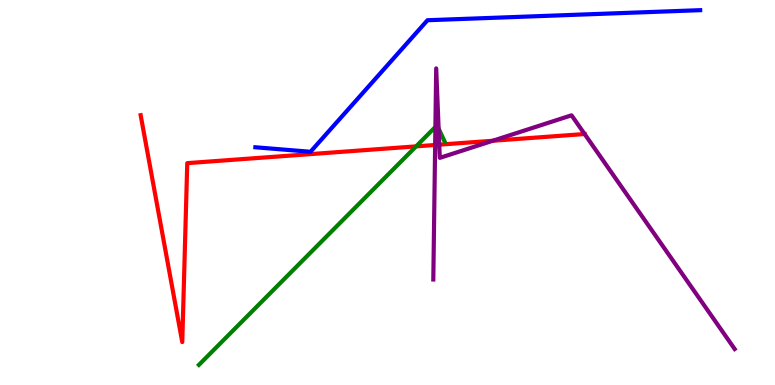[{'lines': ['blue', 'red'], 'intersections': []}, {'lines': ['green', 'red'], 'intersections': [{'x': 5.37, 'y': 6.2}]}, {'lines': ['purple', 'red'], 'intersections': [{'x': 5.61, 'y': 6.23}, {'x': 5.67, 'y': 6.24}, {'x': 6.36, 'y': 6.34}]}, {'lines': ['blue', 'green'], 'intersections': []}, {'lines': ['blue', 'purple'], 'intersections': []}, {'lines': ['green', 'purple'], 'intersections': [{'x': 5.62, 'y': 6.7}, {'x': 5.66, 'y': 6.66}]}]